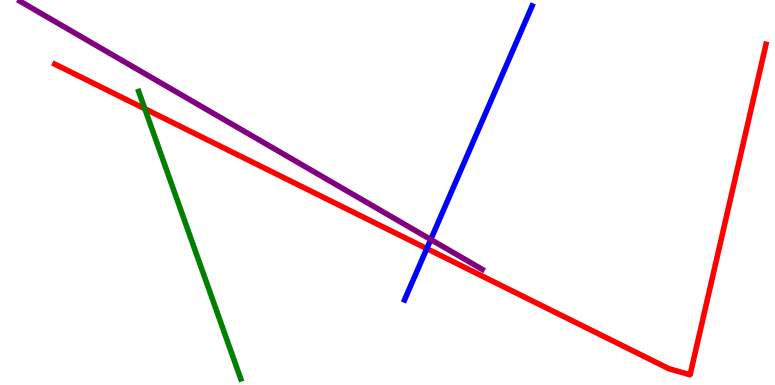[{'lines': ['blue', 'red'], 'intersections': [{'x': 5.51, 'y': 3.54}]}, {'lines': ['green', 'red'], 'intersections': [{'x': 1.87, 'y': 7.17}]}, {'lines': ['purple', 'red'], 'intersections': []}, {'lines': ['blue', 'green'], 'intersections': []}, {'lines': ['blue', 'purple'], 'intersections': [{'x': 5.56, 'y': 3.78}]}, {'lines': ['green', 'purple'], 'intersections': []}]